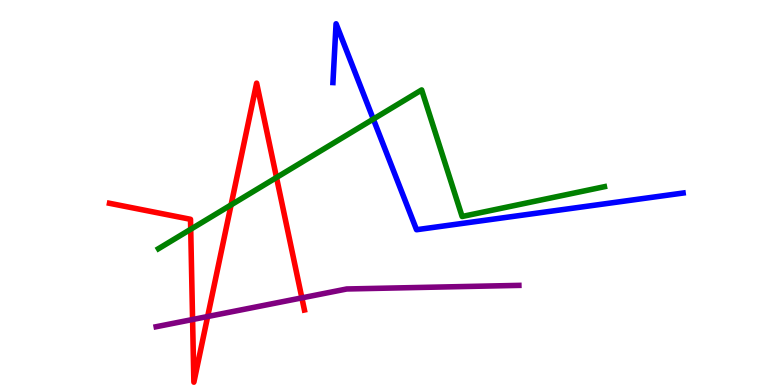[{'lines': ['blue', 'red'], 'intersections': []}, {'lines': ['green', 'red'], 'intersections': [{'x': 2.46, 'y': 4.05}, {'x': 2.98, 'y': 4.68}, {'x': 3.57, 'y': 5.39}]}, {'lines': ['purple', 'red'], 'intersections': [{'x': 2.48, 'y': 1.7}, {'x': 2.68, 'y': 1.78}, {'x': 3.9, 'y': 2.26}]}, {'lines': ['blue', 'green'], 'intersections': [{'x': 4.82, 'y': 6.91}]}, {'lines': ['blue', 'purple'], 'intersections': []}, {'lines': ['green', 'purple'], 'intersections': []}]